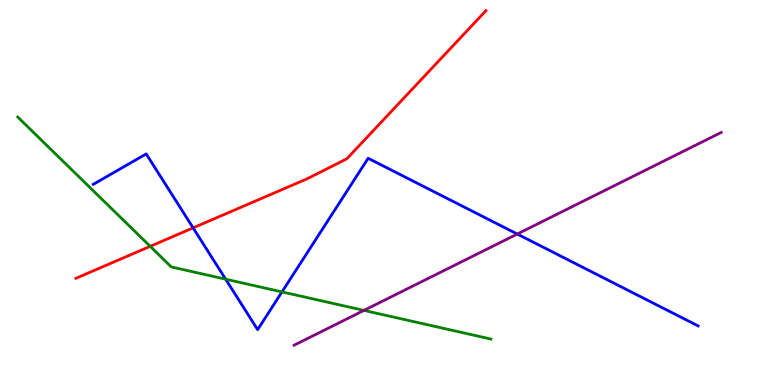[{'lines': ['blue', 'red'], 'intersections': [{'x': 2.49, 'y': 4.08}]}, {'lines': ['green', 'red'], 'intersections': [{'x': 1.94, 'y': 3.6}]}, {'lines': ['purple', 'red'], 'intersections': []}, {'lines': ['blue', 'green'], 'intersections': [{'x': 2.91, 'y': 2.75}, {'x': 3.64, 'y': 2.42}]}, {'lines': ['blue', 'purple'], 'intersections': [{'x': 6.67, 'y': 3.92}]}, {'lines': ['green', 'purple'], 'intersections': [{'x': 4.7, 'y': 1.94}]}]